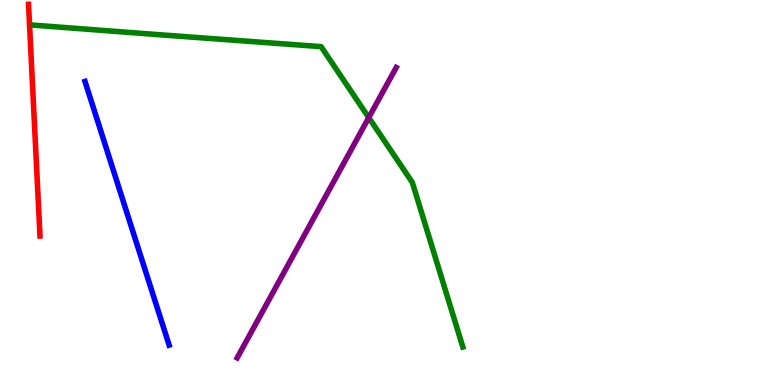[{'lines': ['blue', 'red'], 'intersections': []}, {'lines': ['green', 'red'], 'intersections': []}, {'lines': ['purple', 'red'], 'intersections': []}, {'lines': ['blue', 'green'], 'intersections': []}, {'lines': ['blue', 'purple'], 'intersections': []}, {'lines': ['green', 'purple'], 'intersections': [{'x': 4.76, 'y': 6.95}]}]